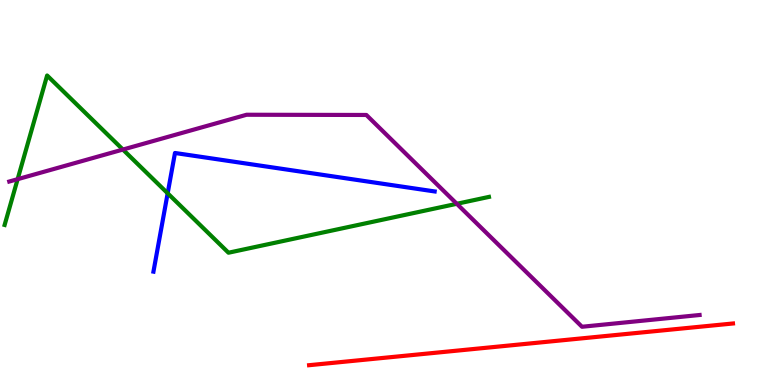[{'lines': ['blue', 'red'], 'intersections': []}, {'lines': ['green', 'red'], 'intersections': []}, {'lines': ['purple', 'red'], 'intersections': []}, {'lines': ['blue', 'green'], 'intersections': [{'x': 2.16, 'y': 4.98}]}, {'lines': ['blue', 'purple'], 'intersections': []}, {'lines': ['green', 'purple'], 'intersections': [{'x': 0.228, 'y': 5.35}, {'x': 1.59, 'y': 6.12}, {'x': 5.89, 'y': 4.71}]}]